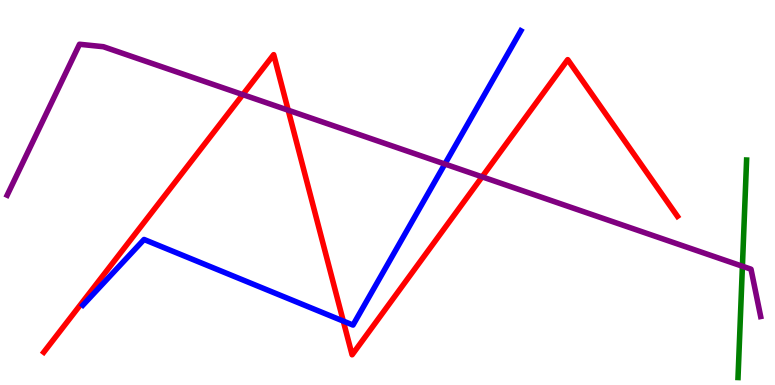[{'lines': ['blue', 'red'], 'intersections': [{'x': 4.43, 'y': 1.66}]}, {'lines': ['green', 'red'], 'intersections': []}, {'lines': ['purple', 'red'], 'intersections': [{'x': 3.13, 'y': 7.54}, {'x': 3.72, 'y': 7.14}, {'x': 6.22, 'y': 5.41}]}, {'lines': ['blue', 'green'], 'intersections': []}, {'lines': ['blue', 'purple'], 'intersections': [{'x': 5.74, 'y': 5.74}]}, {'lines': ['green', 'purple'], 'intersections': [{'x': 9.58, 'y': 3.08}]}]